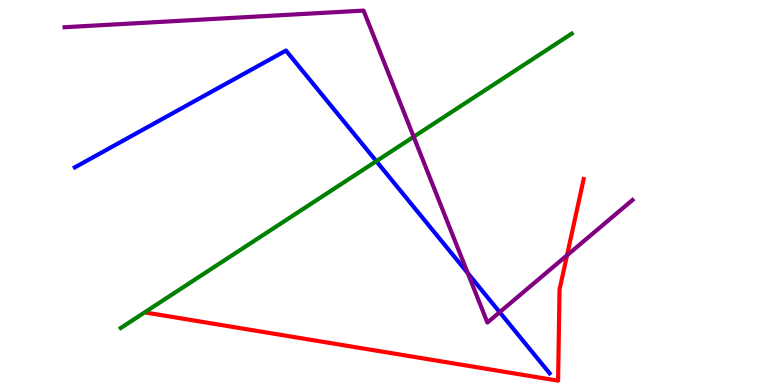[{'lines': ['blue', 'red'], 'intersections': []}, {'lines': ['green', 'red'], 'intersections': []}, {'lines': ['purple', 'red'], 'intersections': [{'x': 7.32, 'y': 3.37}]}, {'lines': ['blue', 'green'], 'intersections': [{'x': 4.86, 'y': 5.81}]}, {'lines': ['blue', 'purple'], 'intersections': [{'x': 6.04, 'y': 2.91}, {'x': 6.45, 'y': 1.89}]}, {'lines': ['green', 'purple'], 'intersections': [{'x': 5.34, 'y': 6.45}]}]